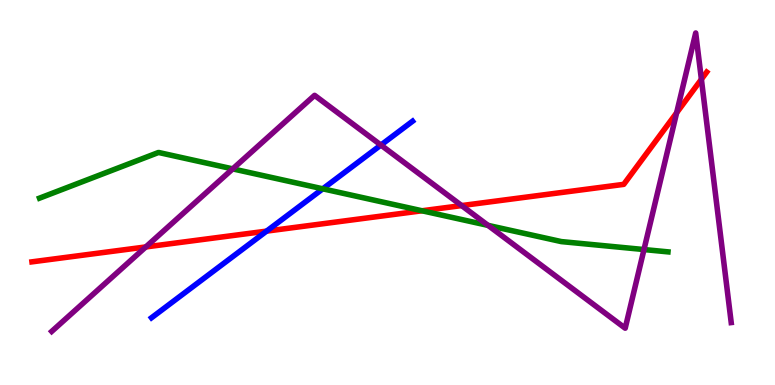[{'lines': ['blue', 'red'], 'intersections': [{'x': 3.44, 'y': 4.0}]}, {'lines': ['green', 'red'], 'intersections': [{'x': 5.45, 'y': 4.53}]}, {'lines': ['purple', 'red'], 'intersections': [{'x': 1.88, 'y': 3.59}, {'x': 5.96, 'y': 4.66}, {'x': 8.73, 'y': 7.07}, {'x': 9.05, 'y': 7.94}]}, {'lines': ['blue', 'green'], 'intersections': [{'x': 4.17, 'y': 5.1}]}, {'lines': ['blue', 'purple'], 'intersections': [{'x': 4.91, 'y': 6.23}]}, {'lines': ['green', 'purple'], 'intersections': [{'x': 3.0, 'y': 5.61}, {'x': 6.3, 'y': 4.15}, {'x': 8.31, 'y': 3.52}]}]